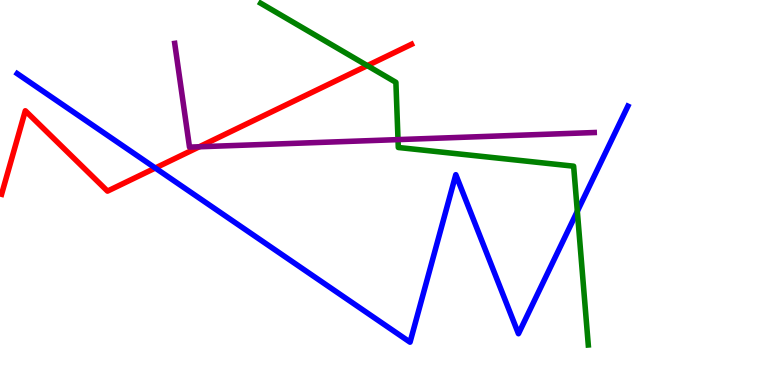[{'lines': ['blue', 'red'], 'intersections': [{'x': 2.0, 'y': 5.64}]}, {'lines': ['green', 'red'], 'intersections': [{'x': 4.74, 'y': 8.3}]}, {'lines': ['purple', 'red'], 'intersections': [{'x': 2.57, 'y': 6.19}]}, {'lines': ['blue', 'green'], 'intersections': [{'x': 7.45, 'y': 4.51}]}, {'lines': ['blue', 'purple'], 'intersections': []}, {'lines': ['green', 'purple'], 'intersections': [{'x': 5.14, 'y': 6.37}]}]